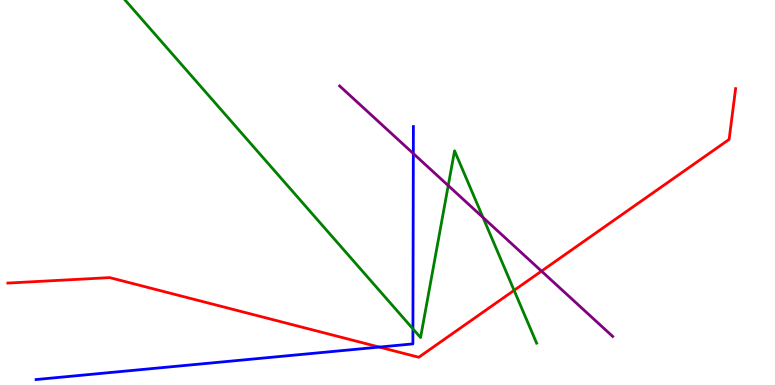[{'lines': ['blue', 'red'], 'intersections': [{'x': 4.89, 'y': 0.985}]}, {'lines': ['green', 'red'], 'intersections': [{'x': 6.63, 'y': 2.46}]}, {'lines': ['purple', 'red'], 'intersections': [{'x': 6.99, 'y': 2.96}]}, {'lines': ['blue', 'green'], 'intersections': [{'x': 5.33, 'y': 1.46}]}, {'lines': ['blue', 'purple'], 'intersections': [{'x': 5.33, 'y': 6.01}]}, {'lines': ['green', 'purple'], 'intersections': [{'x': 5.78, 'y': 5.18}, {'x': 6.23, 'y': 4.35}]}]